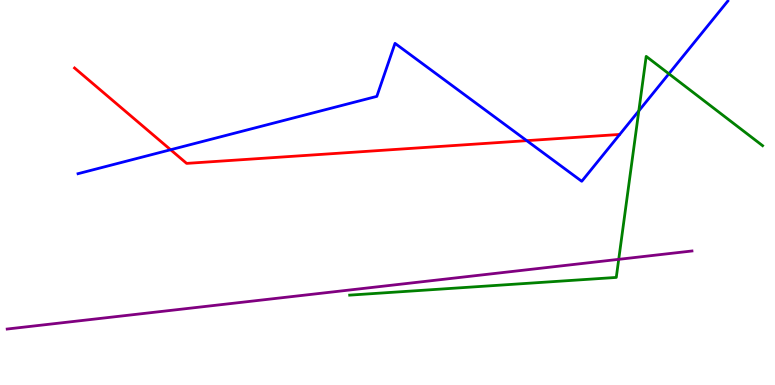[{'lines': ['blue', 'red'], 'intersections': [{'x': 2.2, 'y': 6.11}, {'x': 6.8, 'y': 6.35}]}, {'lines': ['green', 'red'], 'intersections': []}, {'lines': ['purple', 'red'], 'intersections': []}, {'lines': ['blue', 'green'], 'intersections': [{'x': 8.24, 'y': 7.12}, {'x': 8.63, 'y': 8.08}]}, {'lines': ['blue', 'purple'], 'intersections': []}, {'lines': ['green', 'purple'], 'intersections': [{'x': 7.98, 'y': 3.26}]}]